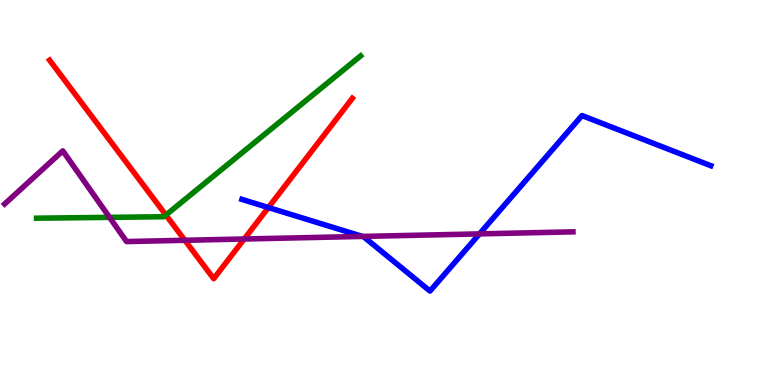[{'lines': ['blue', 'red'], 'intersections': [{'x': 3.46, 'y': 4.61}]}, {'lines': ['green', 'red'], 'intersections': [{'x': 2.14, 'y': 4.41}]}, {'lines': ['purple', 'red'], 'intersections': [{'x': 2.39, 'y': 3.76}, {'x': 3.15, 'y': 3.79}]}, {'lines': ['blue', 'green'], 'intersections': []}, {'lines': ['blue', 'purple'], 'intersections': [{'x': 4.68, 'y': 3.86}, {'x': 6.19, 'y': 3.93}]}, {'lines': ['green', 'purple'], 'intersections': [{'x': 1.41, 'y': 4.35}]}]